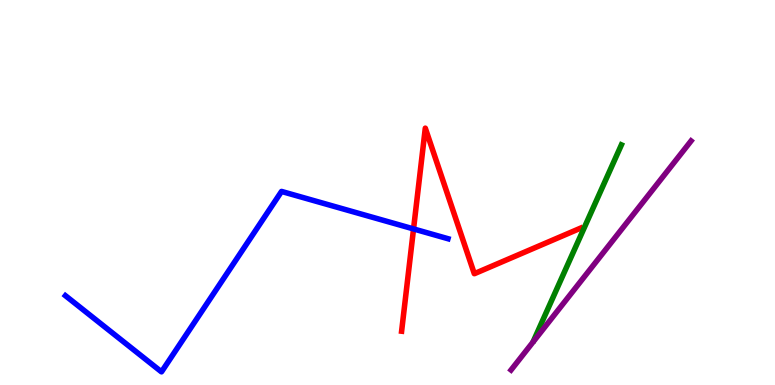[{'lines': ['blue', 'red'], 'intersections': [{'x': 5.34, 'y': 4.05}]}, {'lines': ['green', 'red'], 'intersections': []}, {'lines': ['purple', 'red'], 'intersections': []}, {'lines': ['blue', 'green'], 'intersections': []}, {'lines': ['blue', 'purple'], 'intersections': []}, {'lines': ['green', 'purple'], 'intersections': []}]